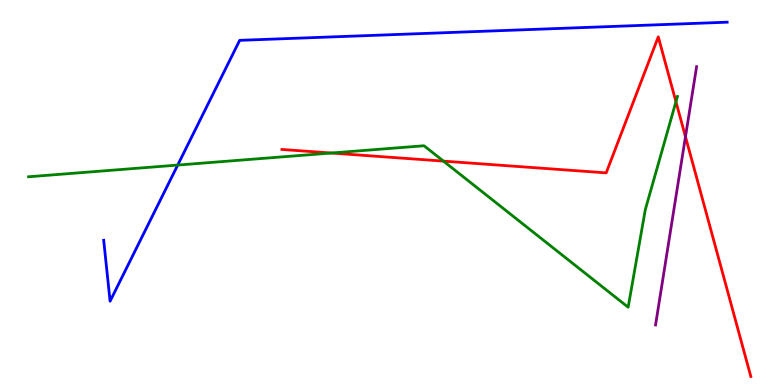[{'lines': ['blue', 'red'], 'intersections': []}, {'lines': ['green', 'red'], 'intersections': [{'x': 4.27, 'y': 6.03}, {'x': 5.72, 'y': 5.82}, {'x': 8.72, 'y': 7.36}]}, {'lines': ['purple', 'red'], 'intersections': [{'x': 8.84, 'y': 6.45}]}, {'lines': ['blue', 'green'], 'intersections': [{'x': 2.29, 'y': 5.71}]}, {'lines': ['blue', 'purple'], 'intersections': []}, {'lines': ['green', 'purple'], 'intersections': []}]